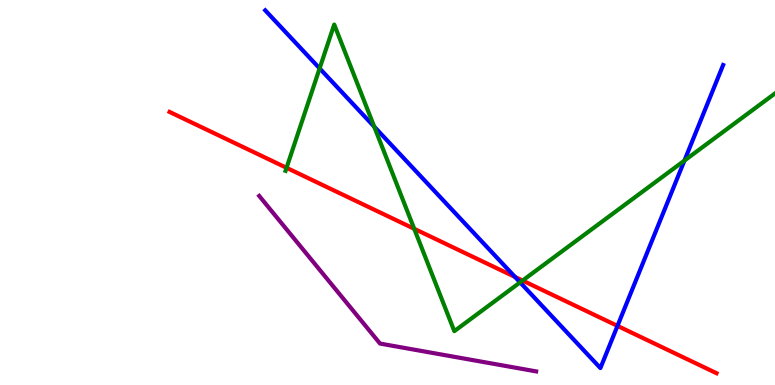[{'lines': ['blue', 'red'], 'intersections': [{'x': 6.65, 'y': 2.81}, {'x': 7.97, 'y': 1.54}]}, {'lines': ['green', 'red'], 'intersections': [{'x': 3.7, 'y': 5.64}, {'x': 5.34, 'y': 4.06}, {'x': 6.74, 'y': 2.71}]}, {'lines': ['purple', 'red'], 'intersections': []}, {'lines': ['blue', 'green'], 'intersections': [{'x': 4.12, 'y': 8.22}, {'x': 4.83, 'y': 6.71}, {'x': 6.71, 'y': 2.67}, {'x': 8.83, 'y': 5.83}]}, {'lines': ['blue', 'purple'], 'intersections': []}, {'lines': ['green', 'purple'], 'intersections': []}]